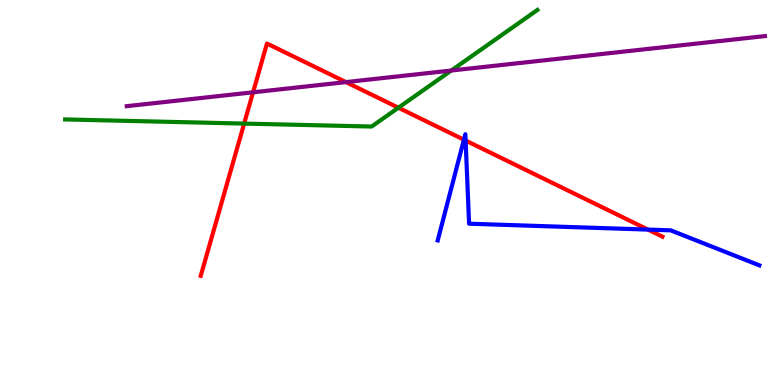[{'lines': ['blue', 'red'], 'intersections': [{'x': 5.99, 'y': 6.37}, {'x': 6.01, 'y': 6.35}, {'x': 8.36, 'y': 4.04}]}, {'lines': ['green', 'red'], 'intersections': [{'x': 3.15, 'y': 6.79}, {'x': 5.14, 'y': 7.2}]}, {'lines': ['purple', 'red'], 'intersections': [{'x': 3.27, 'y': 7.6}, {'x': 4.46, 'y': 7.87}]}, {'lines': ['blue', 'green'], 'intersections': []}, {'lines': ['blue', 'purple'], 'intersections': []}, {'lines': ['green', 'purple'], 'intersections': [{'x': 5.82, 'y': 8.17}]}]